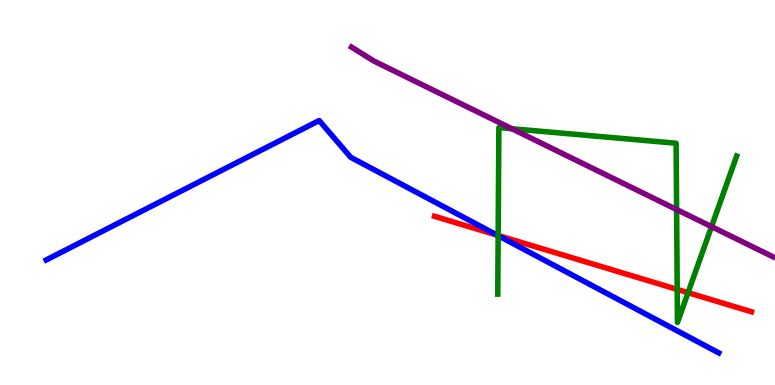[{'lines': ['blue', 'red'], 'intersections': [{'x': 6.42, 'y': 3.89}]}, {'lines': ['green', 'red'], 'intersections': [{'x': 6.43, 'y': 3.88}, {'x': 8.74, 'y': 2.48}, {'x': 8.88, 'y': 2.4}]}, {'lines': ['purple', 'red'], 'intersections': []}, {'lines': ['blue', 'green'], 'intersections': [{'x': 6.43, 'y': 3.88}]}, {'lines': ['blue', 'purple'], 'intersections': []}, {'lines': ['green', 'purple'], 'intersections': [{'x': 6.61, 'y': 6.66}, {'x': 8.73, 'y': 4.56}, {'x': 9.18, 'y': 4.11}]}]